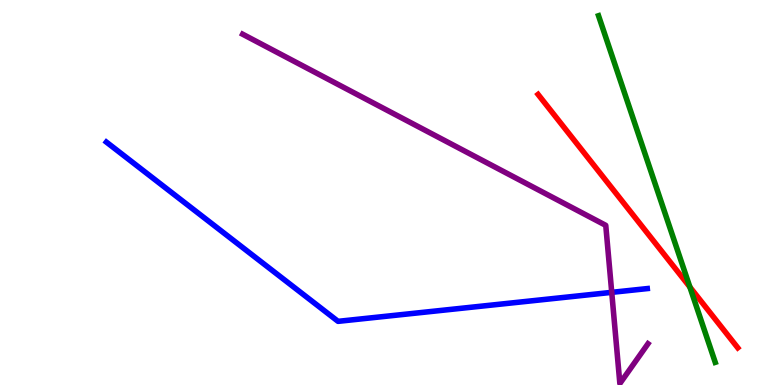[{'lines': ['blue', 'red'], 'intersections': []}, {'lines': ['green', 'red'], 'intersections': [{'x': 8.9, 'y': 2.54}]}, {'lines': ['purple', 'red'], 'intersections': []}, {'lines': ['blue', 'green'], 'intersections': []}, {'lines': ['blue', 'purple'], 'intersections': [{'x': 7.89, 'y': 2.41}]}, {'lines': ['green', 'purple'], 'intersections': []}]